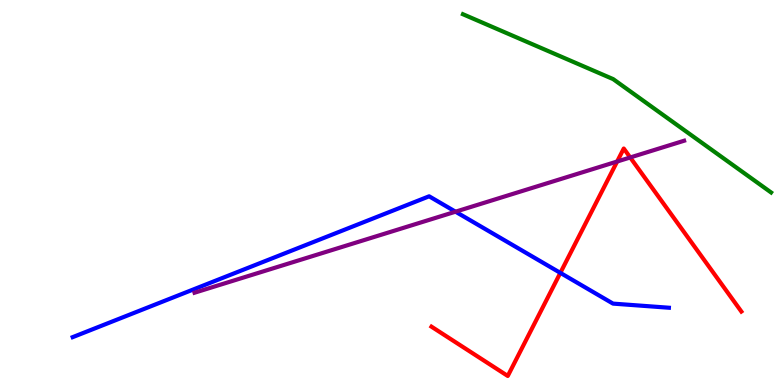[{'lines': ['blue', 'red'], 'intersections': [{'x': 7.23, 'y': 2.91}]}, {'lines': ['green', 'red'], 'intersections': []}, {'lines': ['purple', 'red'], 'intersections': [{'x': 7.96, 'y': 5.8}, {'x': 8.13, 'y': 5.91}]}, {'lines': ['blue', 'green'], 'intersections': []}, {'lines': ['blue', 'purple'], 'intersections': [{'x': 5.88, 'y': 4.5}]}, {'lines': ['green', 'purple'], 'intersections': []}]